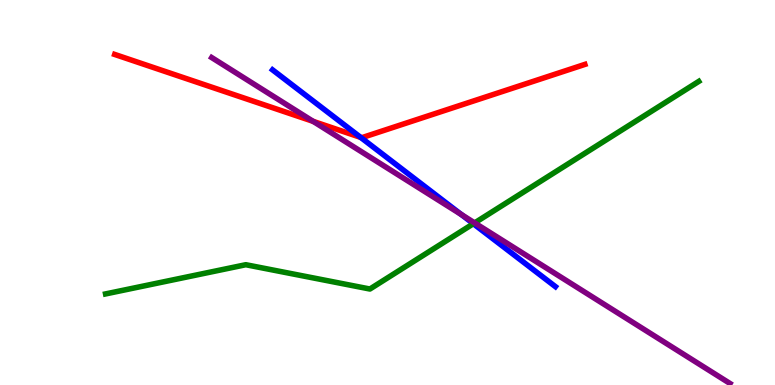[{'lines': ['blue', 'red'], 'intersections': [{'x': 4.65, 'y': 6.43}]}, {'lines': ['green', 'red'], 'intersections': []}, {'lines': ['purple', 'red'], 'intersections': [{'x': 4.04, 'y': 6.85}]}, {'lines': ['blue', 'green'], 'intersections': [{'x': 6.11, 'y': 4.19}]}, {'lines': ['blue', 'purple'], 'intersections': [{'x': 5.95, 'y': 4.43}]}, {'lines': ['green', 'purple'], 'intersections': [{'x': 6.12, 'y': 4.21}]}]